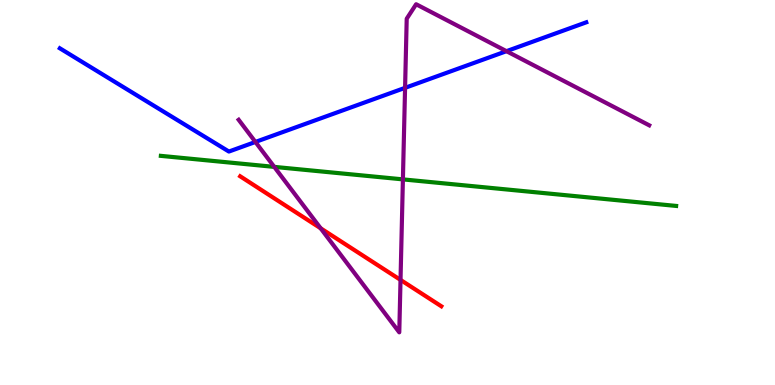[{'lines': ['blue', 'red'], 'intersections': []}, {'lines': ['green', 'red'], 'intersections': []}, {'lines': ['purple', 'red'], 'intersections': [{'x': 4.14, 'y': 4.07}, {'x': 5.17, 'y': 2.73}]}, {'lines': ['blue', 'green'], 'intersections': []}, {'lines': ['blue', 'purple'], 'intersections': [{'x': 3.3, 'y': 6.31}, {'x': 5.23, 'y': 7.72}, {'x': 6.54, 'y': 8.67}]}, {'lines': ['green', 'purple'], 'intersections': [{'x': 3.54, 'y': 5.67}, {'x': 5.2, 'y': 5.34}]}]